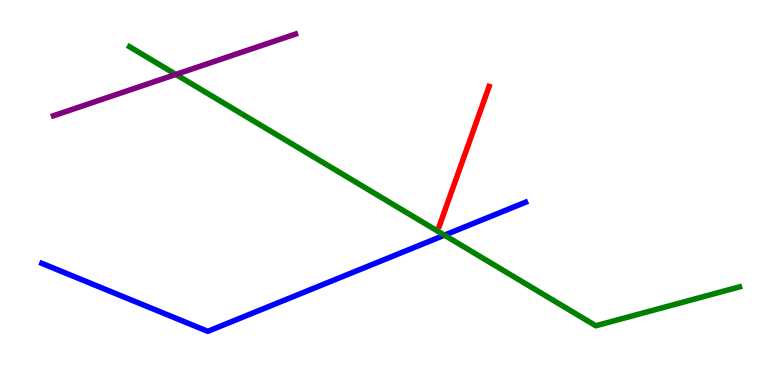[{'lines': ['blue', 'red'], 'intersections': []}, {'lines': ['green', 'red'], 'intersections': []}, {'lines': ['purple', 'red'], 'intersections': []}, {'lines': ['blue', 'green'], 'intersections': [{'x': 5.73, 'y': 3.89}]}, {'lines': ['blue', 'purple'], 'intersections': []}, {'lines': ['green', 'purple'], 'intersections': [{'x': 2.27, 'y': 8.07}]}]